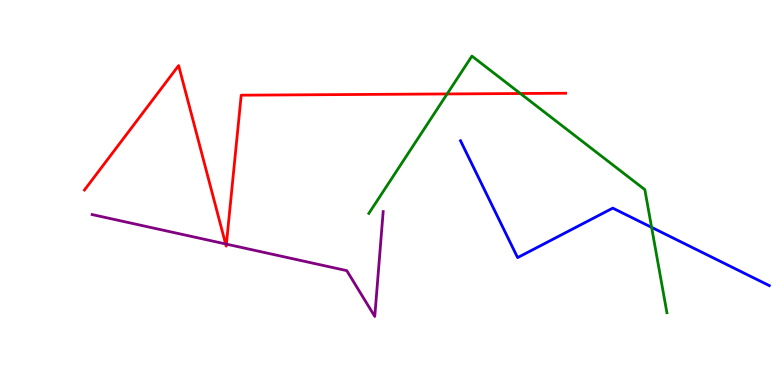[{'lines': ['blue', 'red'], 'intersections': []}, {'lines': ['green', 'red'], 'intersections': [{'x': 5.77, 'y': 7.56}, {'x': 6.71, 'y': 7.57}]}, {'lines': ['purple', 'red'], 'intersections': [{'x': 2.91, 'y': 3.66}, {'x': 2.92, 'y': 3.66}]}, {'lines': ['blue', 'green'], 'intersections': [{'x': 8.41, 'y': 4.09}]}, {'lines': ['blue', 'purple'], 'intersections': []}, {'lines': ['green', 'purple'], 'intersections': []}]